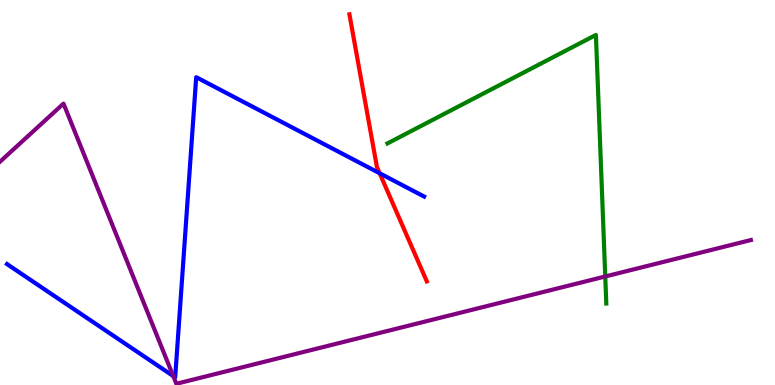[{'lines': ['blue', 'red'], 'intersections': [{'x': 4.9, 'y': 5.5}]}, {'lines': ['green', 'red'], 'intersections': []}, {'lines': ['purple', 'red'], 'intersections': []}, {'lines': ['blue', 'green'], 'intersections': []}, {'lines': ['blue', 'purple'], 'intersections': [{'x': 2.24, 'y': 0.233}]}, {'lines': ['green', 'purple'], 'intersections': [{'x': 7.81, 'y': 2.82}]}]